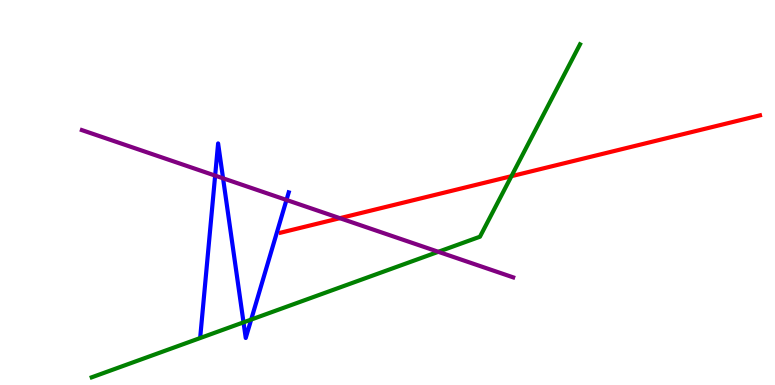[{'lines': ['blue', 'red'], 'intersections': []}, {'lines': ['green', 'red'], 'intersections': [{'x': 6.6, 'y': 5.42}]}, {'lines': ['purple', 'red'], 'intersections': [{'x': 4.39, 'y': 4.33}]}, {'lines': ['blue', 'green'], 'intersections': [{'x': 3.14, 'y': 1.63}, {'x': 3.24, 'y': 1.7}]}, {'lines': ['blue', 'purple'], 'intersections': [{'x': 2.78, 'y': 5.44}, {'x': 2.88, 'y': 5.37}, {'x': 3.7, 'y': 4.81}]}, {'lines': ['green', 'purple'], 'intersections': [{'x': 5.66, 'y': 3.46}]}]